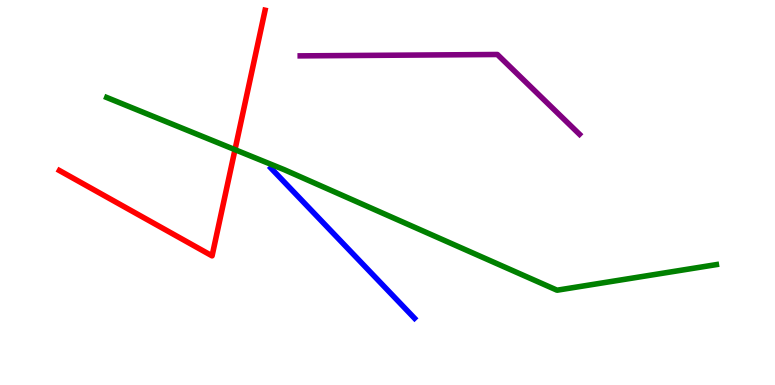[{'lines': ['blue', 'red'], 'intersections': []}, {'lines': ['green', 'red'], 'intersections': [{'x': 3.03, 'y': 6.11}]}, {'lines': ['purple', 'red'], 'intersections': []}, {'lines': ['blue', 'green'], 'intersections': []}, {'lines': ['blue', 'purple'], 'intersections': []}, {'lines': ['green', 'purple'], 'intersections': []}]